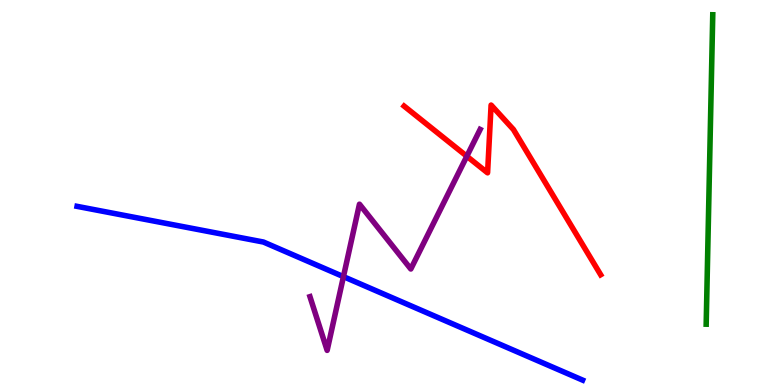[{'lines': ['blue', 'red'], 'intersections': []}, {'lines': ['green', 'red'], 'intersections': []}, {'lines': ['purple', 'red'], 'intersections': [{'x': 6.02, 'y': 5.94}]}, {'lines': ['blue', 'green'], 'intersections': []}, {'lines': ['blue', 'purple'], 'intersections': [{'x': 4.43, 'y': 2.81}]}, {'lines': ['green', 'purple'], 'intersections': []}]